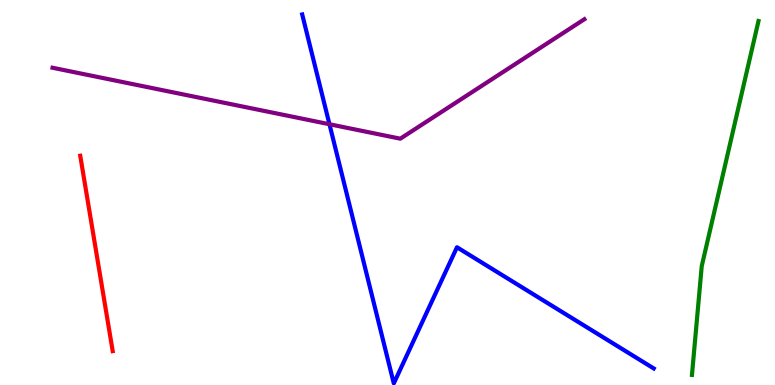[{'lines': ['blue', 'red'], 'intersections': []}, {'lines': ['green', 'red'], 'intersections': []}, {'lines': ['purple', 'red'], 'intersections': []}, {'lines': ['blue', 'green'], 'intersections': []}, {'lines': ['blue', 'purple'], 'intersections': [{'x': 4.25, 'y': 6.77}]}, {'lines': ['green', 'purple'], 'intersections': []}]